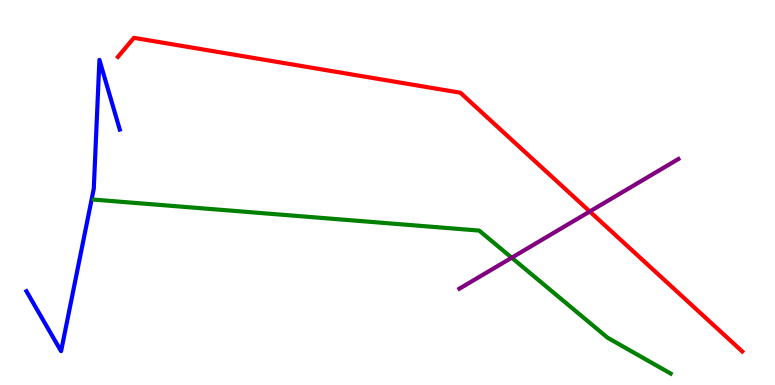[{'lines': ['blue', 'red'], 'intersections': []}, {'lines': ['green', 'red'], 'intersections': []}, {'lines': ['purple', 'red'], 'intersections': [{'x': 7.61, 'y': 4.51}]}, {'lines': ['blue', 'green'], 'intersections': []}, {'lines': ['blue', 'purple'], 'intersections': []}, {'lines': ['green', 'purple'], 'intersections': [{'x': 6.6, 'y': 3.31}]}]